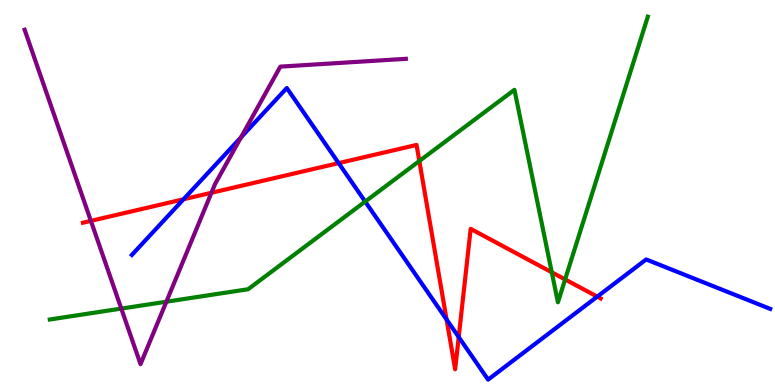[{'lines': ['blue', 'red'], 'intersections': [{'x': 2.37, 'y': 4.82}, {'x': 4.37, 'y': 5.76}, {'x': 5.76, 'y': 1.7}, {'x': 5.92, 'y': 1.25}, {'x': 7.71, 'y': 2.3}]}, {'lines': ['green', 'red'], 'intersections': [{'x': 5.41, 'y': 5.82}, {'x': 7.12, 'y': 2.93}, {'x': 7.29, 'y': 2.74}]}, {'lines': ['purple', 'red'], 'intersections': [{'x': 1.17, 'y': 4.26}, {'x': 2.73, 'y': 4.99}]}, {'lines': ['blue', 'green'], 'intersections': [{'x': 4.71, 'y': 4.76}]}, {'lines': ['blue', 'purple'], 'intersections': [{'x': 3.11, 'y': 6.43}]}, {'lines': ['green', 'purple'], 'intersections': [{'x': 1.56, 'y': 1.98}, {'x': 2.15, 'y': 2.16}]}]